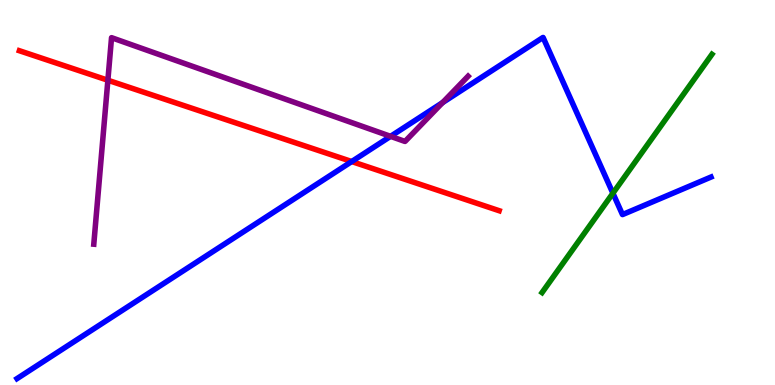[{'lines': ['blue', 'red'], 'intersections': [{'x': 4.54, 'y': 5.8}]}, {'lines': ['green', 'red'], 'intersections': []}, {'lines': ['purple', 'red'], 'intersections': [{'x': 1.39, 'y': 7.92}]}, {'lines': ['blue', 'green'], 'intersections': [{'x': 7.91, 'y': 4.98}]}, {'lines': ['blue', 'purple'], 'intersections': [{'x': 5.04, 'y': 6.46}, {'x': 5.71, 'y': 7.33}]}, {'lines': ['green', 'purple'], 'intersections': []}]